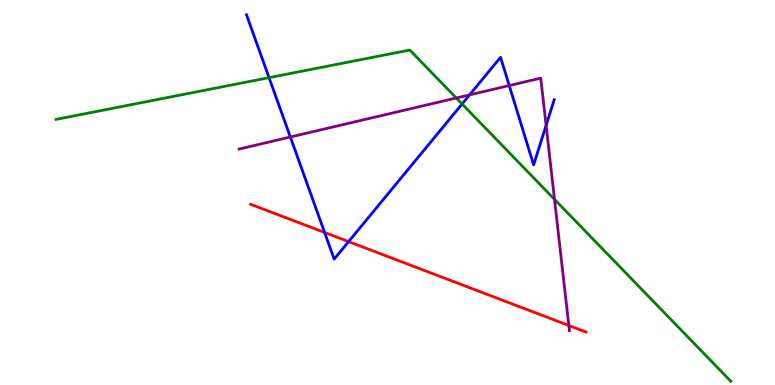[{'lines': ['blue', 'red'], 'intersections': [{'x': 4.19, 'y': 3.96}, {'x': 4.5, 'y': 3.72}]}, {'lines': ['green', 'red'], 'intersections': []}, {'lines': ['purple', 'red'], 'intersections': [{'x': 7.34, 'y': 1.55}]}, {'lines': ['blue', 'green'], 'intersections': [{'x': 3.47, 'y': 7.98}, {'x': 5.96, 'y': 7.3}]}, {'lines': ['blue', 'purple'], 'intersections': [{'x': 3.75, 'y': 6.44}, {'x': 6.06, 'y': 7.54}, {'x': 6.57, 'y': 7.78}, {'x': 7.05, 'y': 6.74}]}, {'lines': ['green', 'purple'], 'intersections': [{'x': 5.89, 'y': 7.45}, {'x': 7.15, 'y': 4.82}]}]